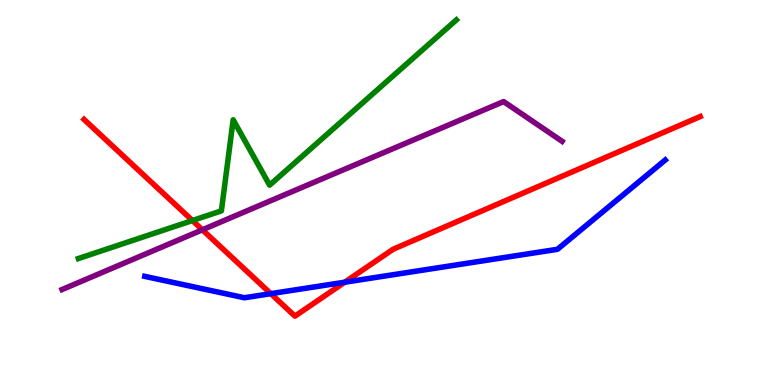[{'lines': ['blue', 'red'], 'intersections': [{'x': 3.49, 'y': 2.37}, {'x': 4.45, 'y': 2.67}]}, {'lines': ['green', 'red'], 'intersections': [{'x': 2.48, 'y': 4.27}]}, {'lines': ['purple', 'red'], 'intersections': [{'x': 2.61, 'y': 4.03}]}, {'lines': ['blue', 'green'], 'intersections': []}, {'lines': ['blue', 'purple'], 'intersections': []}, {'lines': ['green', 'purple'], 'intersections': []}]